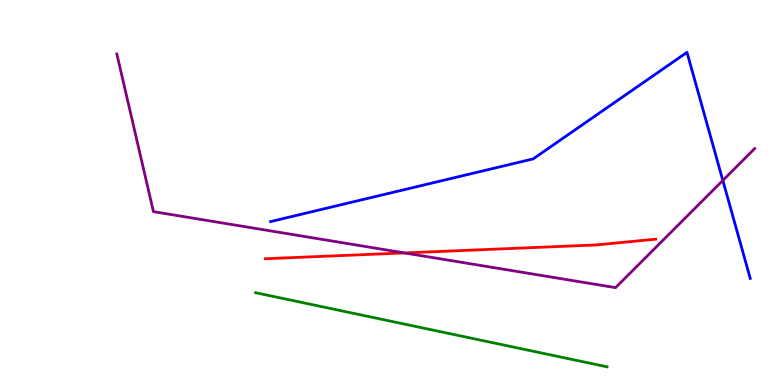[{'lines': ['blue', 'red'], 'intersections': []}, {'lines': ['green', 'red'], 'intersections': []}, {'lines': ['purple', 'red'], 'intersections': [{'x': 5.22, 'y': 3.43}]}, {'lines': ['blue', 'green'], 'intersections': []}, {'lines': ['blue', 'purple'], 'intersections': [{'x': 9.33, 'y': 5.31}]}, {'lines': ['green', 'purple'], 'intersections': []}]